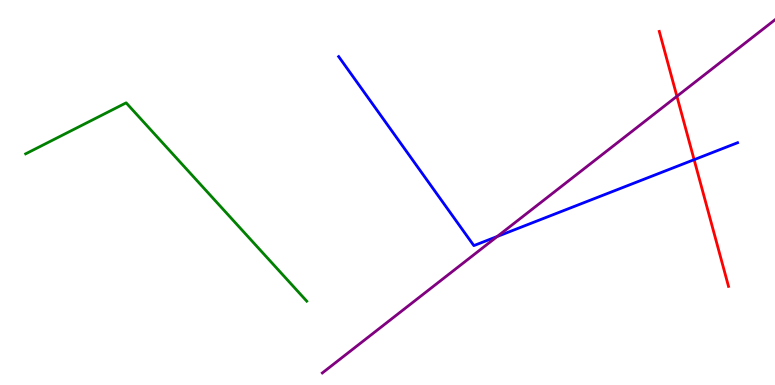[{'lines': ['blue', 'red'], 'intersections': [{'x': 8.96, 'y': 5.85}]}, {'lines': ['green', 'red'], 'intersections': []}, {'lines': ['purple', 'red'], 'intersections': [{'x': 8.73, 'y': 7.5}]}, {'lines': ['blue', 'green'], 'intersections': []}, {'lines': ['blue', 'purple'], 'intersections': [{'x': 6.42, 'y': 3.86}]}, {'lines': ['green', 'purple'], 'intersections': []}]